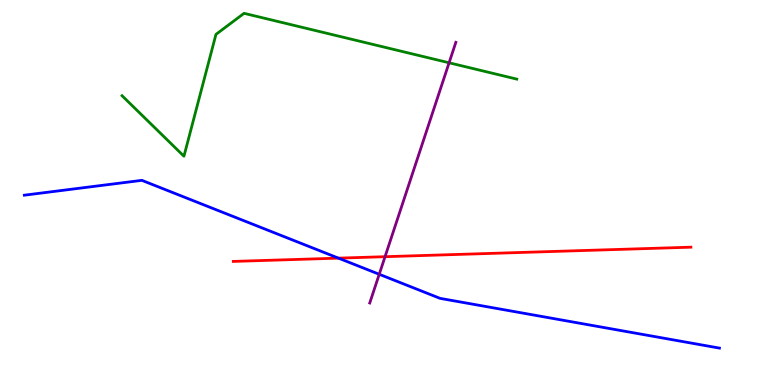[{'lines': ['blue', 'red'], 'intersections': [{'x': 4.37, 'y': 3.29}]}, {'lines': ['green', 'red'], 'intersections': []}, {'lines': ['purple', 'red'], 'intersections': [{'x': 4.97, 'y': 3.33}]}, {'lines': ['blue', 'green'], 'intersections': []}, {'lines': ['blue', 'purple'], 'intersections': [{'x': 4.89, 'y': 2.88}]}, {'lines': ['green', 'purple'], 'intersections': [{'x': 5.79, 'y': 8.37}]}]